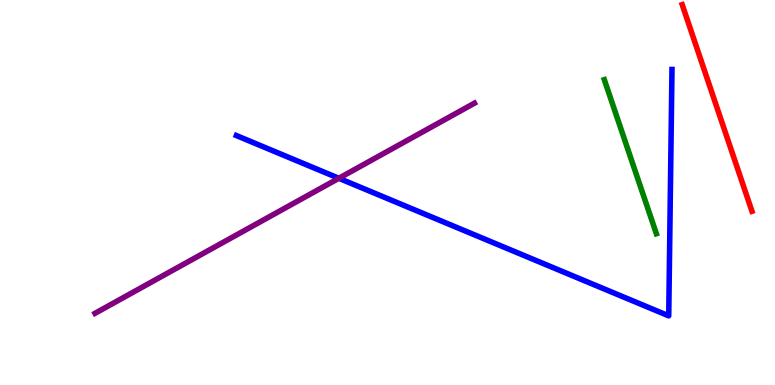[{'lines': ['blue', 'red'], 'intersections': []}, {'lines': ['green', 'red'], 'intersections': []}, {'lines': ['purple', 'red'], 'intersections': []}, {'lines': ['blue', 'green'], 'intersections': []}, {'lines': ['blue', 'purple'], 'intersections': [{'x': 4.37, 'y': 5.37}]}, {'lines': ['green', 'purple'], 'intersections': []}]